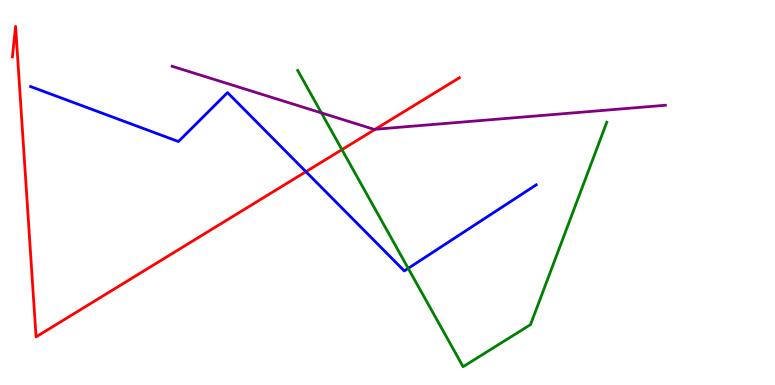[{'lines': ['blue', 'red'], 'intersections': [{'x': 3.95, 'y': 5.54}]}, {'lines': ['green', 'red'], 'intersections': [{'x': 4.41, 'y': 6.11}]}, {'lines': ['purple', 'red'], 'intersections': [{'x': 4.84, 'y': 6.64}]}, {'lines': ['blue', 'green'], 'intersections': [{'x': 5.27, 'y': 3.03}]}, {'lines': ['blue', 'purple'], 'intersections': []}, {'lines': ['green', 'purple'], 'intersections': [{'x': 4.15, 'y': 7.07}]}]